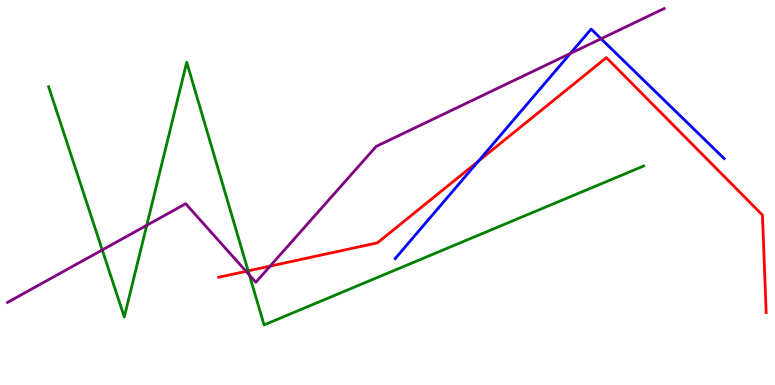[{'lines': ['blue', 'red'], 'intersections': [{'x': 6.17, 'y': 5.81}]}, {'lines': ['green', 'red'], 'intersections': [{'x': 3.2, 'y': 2.96}]}, {'lines': ['purple', 'red'], 'intersections': [{'x': 3.18, 'y': 2.95}, {'x': 3.49, 'y': 3.09}]}, {'lines': ['blue', 'green'], 'intersections': []}, {'lines': ['blue', 'purple'], 'intersections': [{'x': 7.36, 'y': 8.61}, {'x': 7.76, 'y': 8.99}]}, {'lines': ['green', 'purple'], 'intersections': [{'x': 1.32, 'y': 3.51}, {'x': 1.89, 'y': 4.15}, {'x': 3.22, 'y': 2.86}]}]